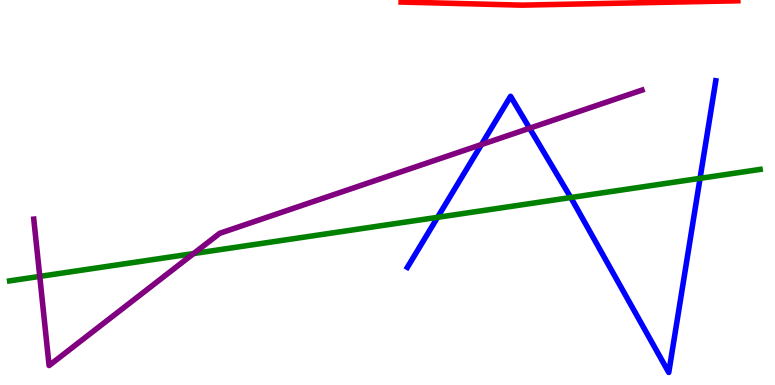[{'lines': ['blue', 'red'], 'intersections': []}, {'lines': ['green', 'red'], 'intersections': []}, {'lines': ['purple', 'red'], 'intersections': []}, {'lines': ['blue', 'green'], 'intersections': [{'x': 5.65, 'y': 4.36}, {'x': 7.36, 'y': 4.87}, {'x': 9.03, 'y': 5.37}]}, {'lines': ['blue', 'purple'], 'intersections': [{'x': 6.21, 'y': 6.25}, {'x': 6.83, 'y': 6.67}]}, {'lines': ['green', 'purple'], 'intersections': [{'x': 0.513, 'y': 2.82}, {'x': 2.5, 'y': 3.41}]}]